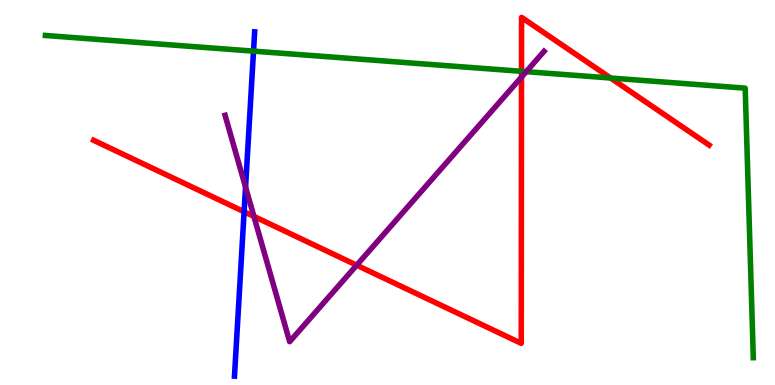[{'lines': ['blue', 'red'], 'intersections': [{'x': 3.15, 'y': 4.5}]}, {'lines': ['green', 'red'], 'intersections': [{'x': 6.73, 'y': 8.15}, {'x': 7.88, 'y': 7.97}]}, {'lines': ['purple', 'red'], 'intersections': [{'x': 3.28, 'y': 4.38}, {'x': 4.6, 'y': 3.11}, {'x': 6.73, 'y': 8.0}]}, {'lines': ['blue', 'green'], 'intersections': [{'x': 3.27, 'y': 8.67}]}, {'lines': ['blue', 'purple'], 'intersections': [{'x': 3.17, 'y': 5.14}]}, {'lines': ['green', 'purple'], 'intersections': [{'x': 6.79, 'y': 8.14}]}]